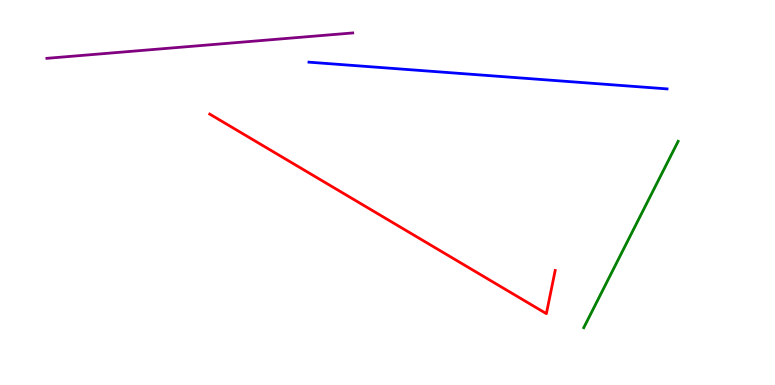[{'lines': ['blue', 'red'], 'intersections': []}, {'lines': ['green', 'red'], 'intersections': []}, {'lines': ['purple', 'red'], 'intersections': []}, {'lines': ['blue', 'green'], 'intersections': []}, {'lines': ['blue', 'purple'], 'intersections': []}, {'lines': ['green', 'purple'], 'intersections': []}]